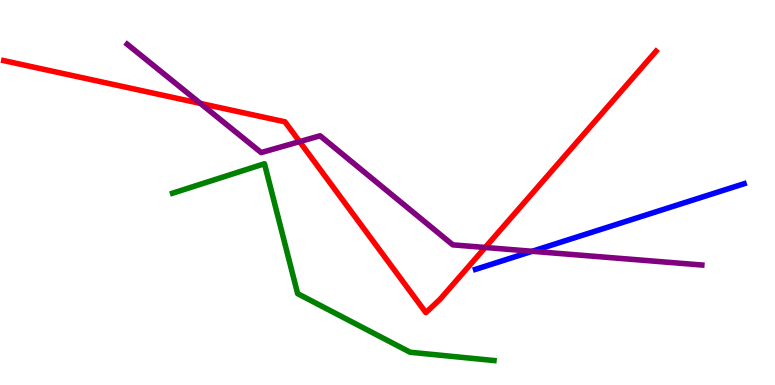[{'lines': ['blue', 'red'], 'intersections': []}, {'lines': ['green', 'red'], 'intersections': []}, {'lines': ['purple', 'red'], 'intersections': [{'x': 2.59, 'y': 7.31}, {'x': 3.87, 'y': 6.32}, {'x': 6.26, 'y': 3.57}]}, {'lines': ['blue', 'green'], 'intersections': []}, {'lines': ['blue', 'purple'], 'intersections': [{'x': 6.87, 'y': 3.47}]}, {'lines': ['green', 'purple'], 'intersections': []}]